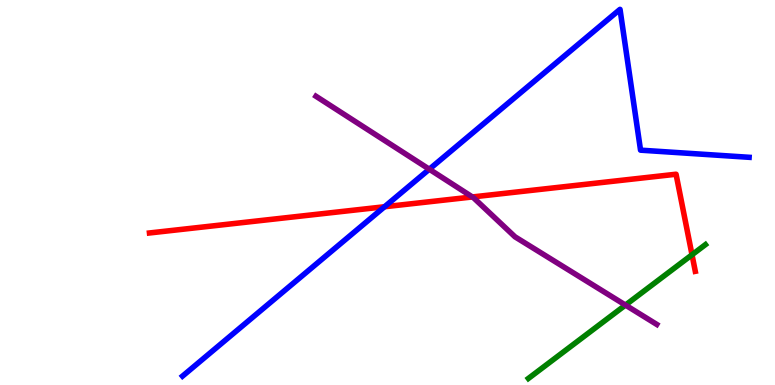[{'lines': ['blue', 'red'], 'intersections': [{'x': 4.96, 'y': 4.63}]}, {'lines': ['green', 'red'], 'intersections': [{'x': 8.93, 'y': 3.38}]}, {'lines': ['purple', 'red'], 'intersections': [{'x': 6.1, 'y': 4.88}]}, {'lines': ['blue', 'green'], 'intersections': []}, {'lines': ['blue', 'purple'], 'intersections': [{'x': 5.54, 'y': 5.6}]}, {'lines': ['green', 'purple'], 'intersections': [{'x': 8.07, 'y': 2.08}]}]